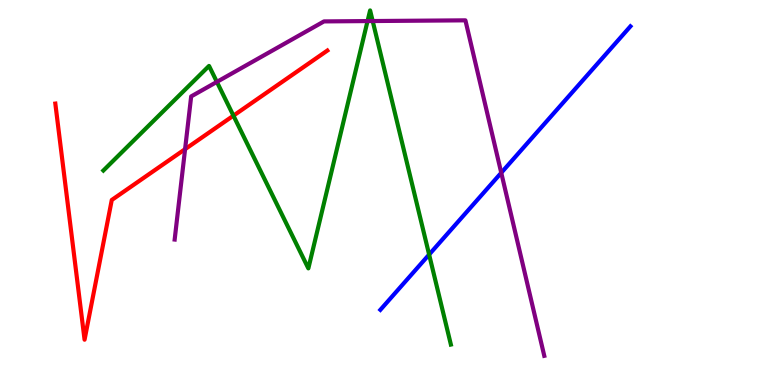[{'lines': ['blue', 'red'], 'intersections': []}, {'lines': ['green', 'red'], 'intersections': [{'x': 3.01, 'y': 7.0}]}, {'lines': ['purple', 'red'], 'intersections': [{'x': 2.39, 'y': 6.13}]}, {'lines': ['blue', 'green'], 'intersections': [{'x': 5.54, 'y': 3.39}]}, {'lines': ['blue', 'purple'], 'intersections': [{'x': 6.47, 'y': 5.51}]}, {'lines': ['green', 'purple'], 'intersections': [{'x': 2.8, 'y': 7.87}, {'x': 4.74, 'y': 9.45}, {'x': 4.81, 'y': 9.45}]}]